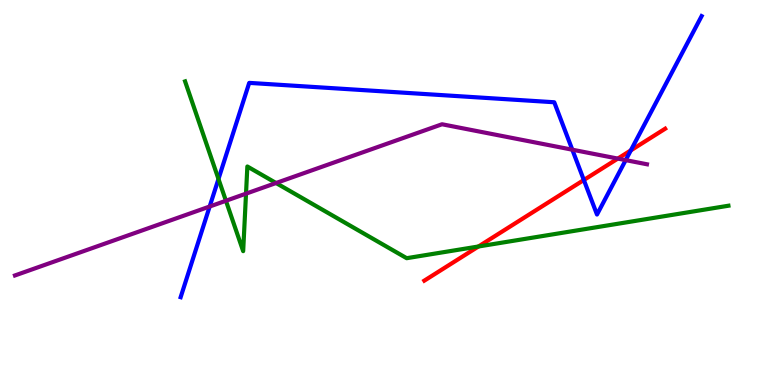[{'lines': ['blue', 'red'], 'intersections': [{'x': 7.53, 'y': 5.32}, {'x': 8.14, 'y': 6.09}]}, {'lines': ['green', 'red'], 'intersections': [{'x': 6.17, 'y': 3.6}]}, {'lines': ['purple', 'red'], 'intersections': [{'x': 7.97, 'y': 5.88}]}, {'lines': ['blue', 'green'], 'intersections': [{'x': 2.82, 'y': 5.35}]}, {'lines': ['blue', 'purple'], 'intersections': [{'x': 2.71, 'y': 4.64}, {'x': 7.38, 'y': 6.11}, {'x': 8.07, 'y': 5.84}]}, {'lines': ['green', 'purple'], 'intersections': [{'x': 2.92, 'y': 4.79}, {'x': 3.17, 'y': 4.97}, {'x': 3.56, 'y': 5.25}]}]